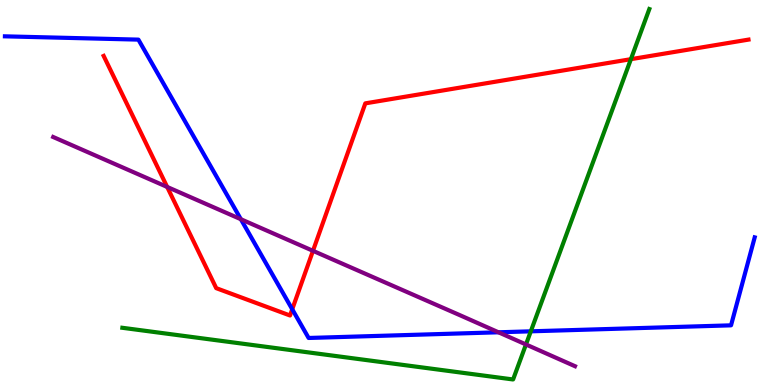[{'lines': ['blue', 'red'], 'intersections': [{'x': 3.77, 'y': 1.97}]}, {'lines': ['green', 'red'], 'intersections': [{'x': 8.14, 'y': 8.46}]}, {'lines': ['purple', 'red'], 'intersections': [{'x': 2.16, 'y': 5.14}, {'x': 4.04, 'y': 3.49}]}, {'lines': ['blue', 'green'], 'intersections': [{'x': 6.85, 'y': 1.39}]}, {'lines': ['blue', 'purple'], 'intersections': [{'x': 3.11, 'y': 4.31}, {'x': 6.43, 'y': 1.37}]}, {'lines': ['green', 'purple'], 'intersections': [{'x': 6.79, 'y': 1.05}]}]